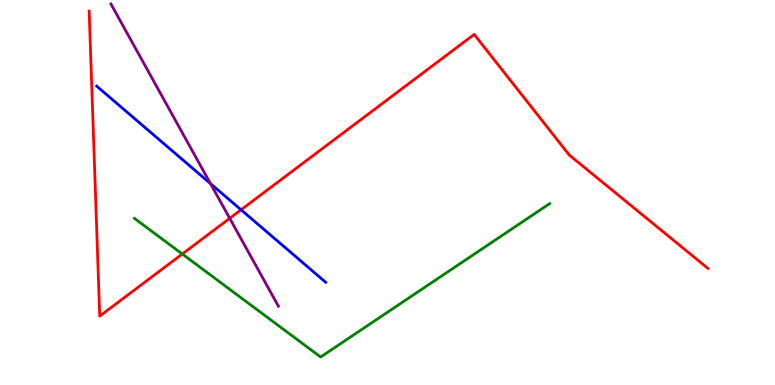[{'lines': ['blue', 'red'], 'intersections': [{'x': 3.11, 'y': 4.55}]}, {'lines': ['green', 'red'], 'intersections': [{'x': 2.35, 'y': 3.4}]}, {'lines': ['purple', 'red'], 'intersections': [{'x': 2.96, 'y': 4.33}]}, {'lines': ['blue', 'green'], 'intersections': []}, {'lines': ['blue', 'purple'], 'intersections': [{'x': 2.72, 'y': 5.23}]}, {'lines': ['green', 'purple'], 'intersections': []}]